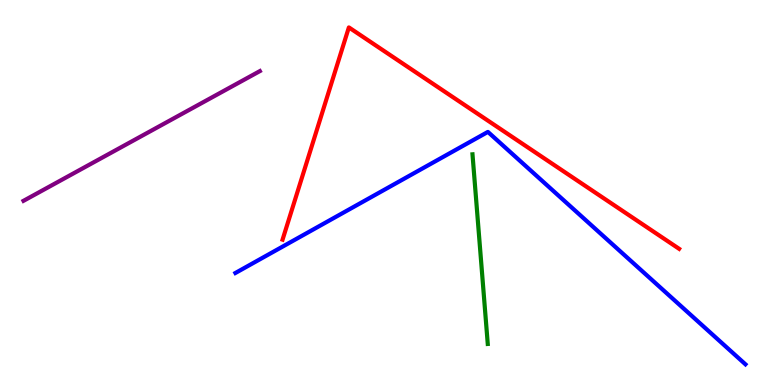[{'lines': ['blue', 'red'], 'intersections': []}, {'lines': ['green', 'red'], 'intersections': []}, {'lines': ['purple', 'red'], 'intersections': []}, {'lines': ['blue', 'green'], 'intersections': []}, {'lines': ['blue', 'purple'], 'intersections': []}, {'lines': ['green', 'purple'], 'intersections': []}]